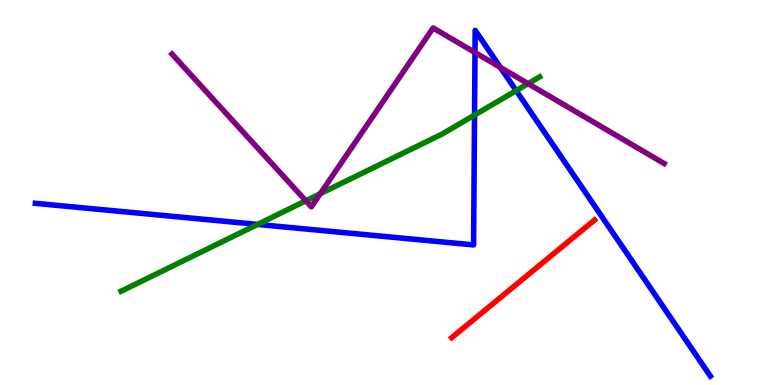[{'lines': ['blue', 'red'], 'intersections': []}, {'lines': ['green', 'red'], 'intersections': []}, {'lines': ['purple', 'red'], 'intersections': []}, {'lines': ['blue', 'green'], 'intersections': [{'x': 3.32, 'y': 4.17}, {'x': 6.12, 'y': 7.01}, {'x': 6.66, 'y': 7.65}]}, {'lines': ['blue', 'purple'], 'intersections': [{'x': 6.13, 'y': 8.64}, {'x': 6.46, 'y': 8.25}]}, {'lines': ['green', 'purple'], 'intersections': [{'x': 3.95, 'y': 4.78}, {'x': 4.13, 'y': 4.97}, {'x': 6.81, 'y': 7.83}]}]